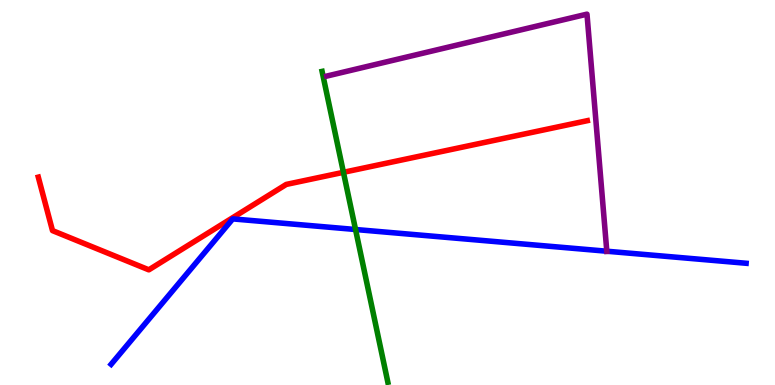[{'lines': ['blue', 'red'], 'intersections': []}, {'lines': ['green', 'red'], 'intersections': [{'x': 4.43, 'y': 5.52}]}, {'lines': ['purple', 'red'], 'intersections': []}, {'lines': ['blue', 'green'], 'intersections': [{'x': 4.59, 'y': 4.04}]}, {'lines': ['blue', 'purple'], 'intersections': [{'x': 7.83, 'y': 3.47}]}, {'lines': ['green', 'purple'], 'intersections': []}]